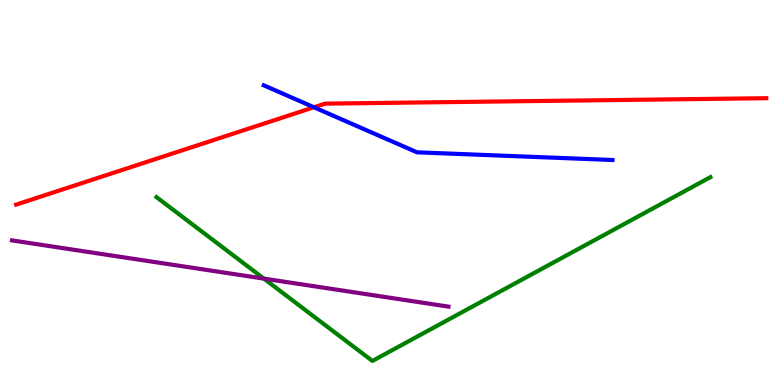[{'lines': ['blue', 'red'], 'intersections': [{'x': 4.05, 'y': 7.21}]}, {'lines': ['green', 'red'], 'intersections': []}, {'lines': ['purple', 'red'], 'intersections': []}, {'lines': ['blue', 'green'], 'intersections': []}, {'lines': ['blue', 'purple'], 'intersections': []}, {'lines': ['green', 'purple'], 'intersections': [{'x': 3.4, 'y': 2.76}]}]